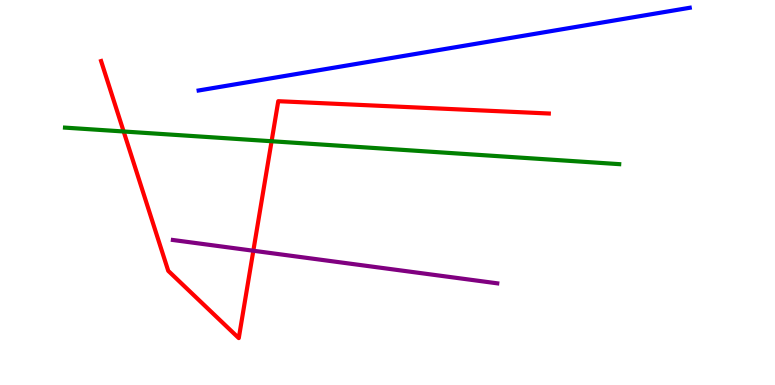[{'lines': ['blue', 'red'], 'intersections': []}, {'lines': ['green', 'red'], 'intersections': [{'x': 1.6, 'y': 6.58}, {'x': 3.5, 'y': 6.33}]}, {'lines': ['purple', 'red'], 'intersections': [{'x': 3.27, 'y': 3.49}]}, {'lines': ['blue', 'green'], 'intersections': []}, {'lines': ['blue', 'purple'], 'intersections': []}, {'lines': ['green', 'purple'], 'intersections': []}]